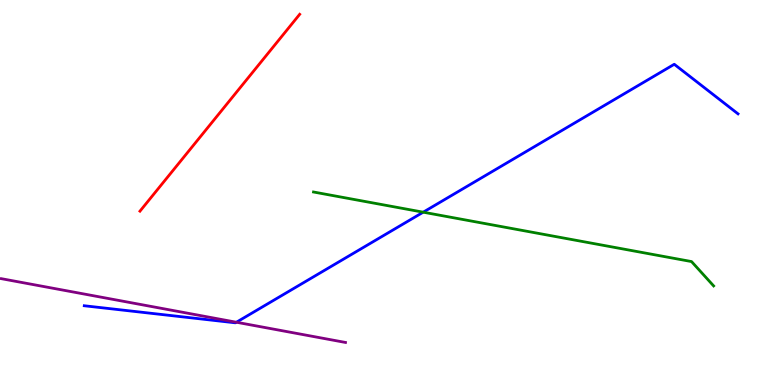[{'lines': ['blue', 'red'], 'intersections': []}, {'lines': ['green', 'red'], 'intersections': []}, {'lines': ['purple', 'red'], 'intersections': []}, {'lines': ['blue', 'green'], 'intersections': [{'x': 5.46, 'y': 4.49}]}, {'lines': ['blue', 'purple'], 'intersections': [{'x': 3.05, 'y': 1.63}]}, {'lines': ['green', 'purple'], 'intersections': []}]